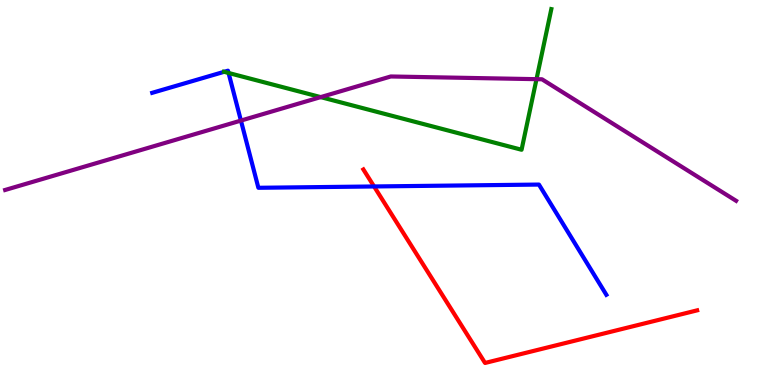[{'lines': ['blue', 'red'], 'intersections': [{'x': 4.83, 'y': 5.16}]}, {'lines': ['green', 'red'], 'intersections': []}, {'lines': ['purple', 'red'], 'intersections': []}, {'lines': ['blue', 'green'], 'intersections': [{'x': 2.89, 'y': 8.13}, {'x': 2.95, 'y': 8.1}]}, {'lines': ['blue', 'purple'], 'intersections': [{'x': 3.11, 'y': 6.87}]}, {'lines': ['green', 'purple'], 'intersections': [{'x': 4.14, 'y': 7.48}, {'x': 6.92, 'y': 7.94}]}]